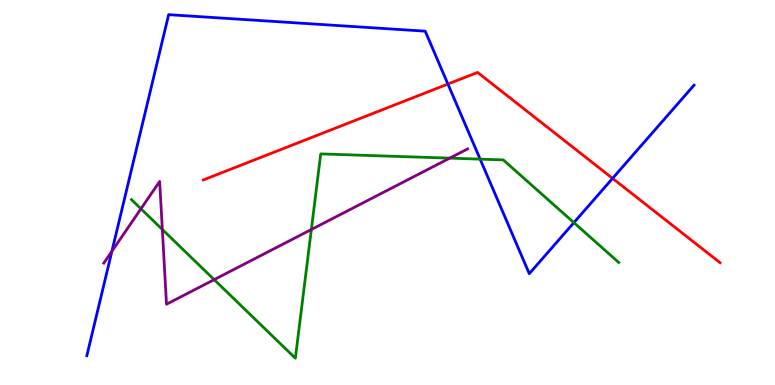[{'lines': ['blue', 'red'], 'intersections': [{'x': 5.78, 'y': 7.82}, {'x': 7.9, 'y': 5.37}]}, {'lines': ['green', 'red'], 'intersections': []}, {'lines': ['purple', 'red'], 'intersections': []}, {'lines': ['blue', 'green'], 'intersections': [{'x': 6.2, 'y': 5.87}, {'x': 7.41, 'y': 4.22}]}, {'lines': ['blue', 'purple'], 'intersections': [{'x': 1.44, 'y': 3.47}]}, {'lines': ['green', 'purple'], 'intersections': [{'x': 1.82, 'y': 4.58}, {'x': 2.09, 'y': 4.04}, {'x': 2.76, 'y': 2.74}, {'x': 4.02, 'y': 4.04}, {'x': 5.8, 'y': 5.89}]}]